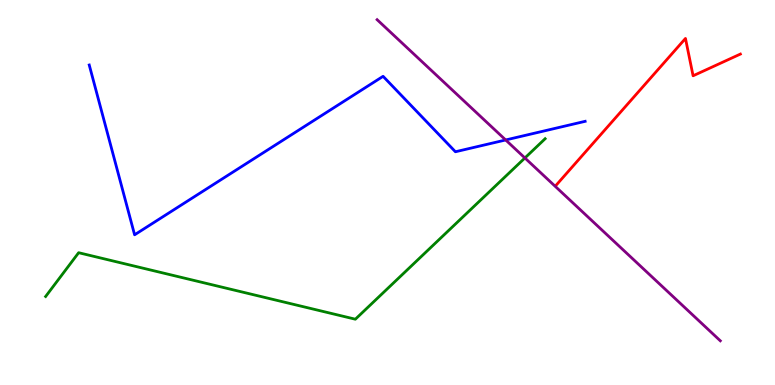[{'lines': ['blue', 'red'], 'intersections': []}, {'lines': ['green', 'red'], 'intersections': []}, {'lines': ['purple', 'red'], 'intersections': []}, {'lines': ['blue', 'green'], 'intersections': []}, {'lines': ['blue', 'purple'], 'intersections': [{'x': 6.52, 'y': 6.36}]}, {'lines': ['green', 'purple'], 'intersections': [{'x': 6.77, 'y': 5.9}]}]